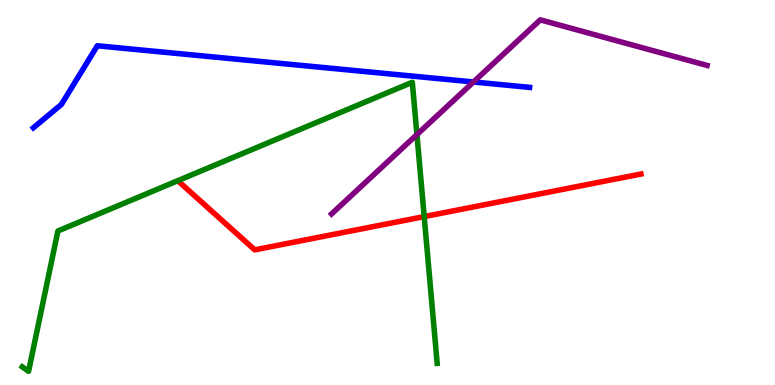[{'lines': ['blue', 'red'], 'intersections': []}, {'lines': ['green', 'red'], 'intersections': [{'x': 5.47, 'y': 4.37}]}, {'lines': ['purple', 'red'], 'intersections': []}, {'lines': ['blue', 'green'], 'intersections': []}, {'lines': ['blue', 'purple'], 'intersections': [{'x': 6.11, 'y': 7.87}]}, {'lines': ['green', 'purple'], 'intersections': [{'x': 5.38, 'y': 6.5}]}]